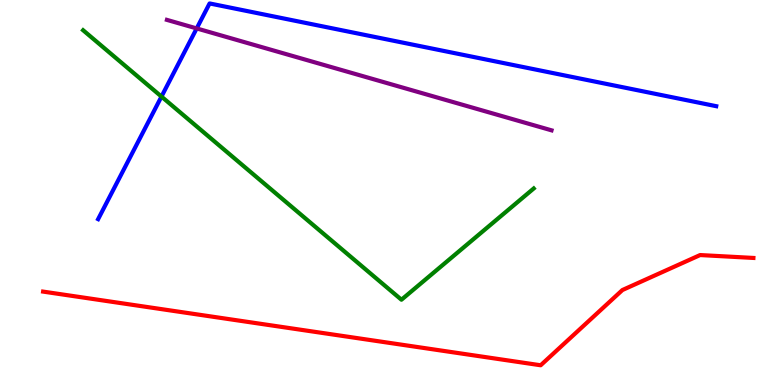[{'lines': ['blue', 'red'], 'intersections': []}, {'lines': ['green', 'red'], 'intersections': []}, {'lines': ['purple', 'red'], 'intersections': []}, {'lines': ['blue', 'green'], 'intersections': [{'x': 2.08, 'y': 7.49}]}, {'lines': ['blue', 'purple'], 'intersections': [{'x': 2.54, 'y': 9.26}]}, {'lines': ['green', 'purple'], 'intersections': []}]